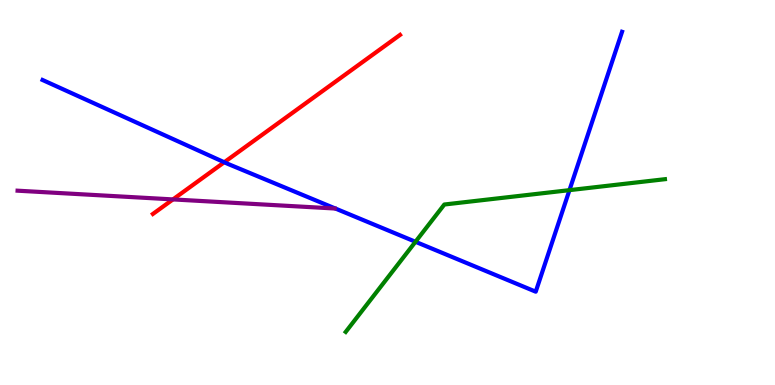[{'lines': ['blue', 'red'], 'intersections': [{'x': 2.89, 'y': 5.79}]}, {'lines': ['green', 'red'], 'intersections': []}, {'lines': ['purple', 'red'], 'intersections': [{'x': 2.23, 'y': 4.82}]}, {'lines': ['blue', 'green'], 'intersections': [{'x': 5.36, 'y': 3.72}, {'x': 7.35, 'y': 5.06}]}, {'lines': ['blue', 'purple'], 'intersections': []}, {'lines': ['green', 'purple'], 'intersections': []}]